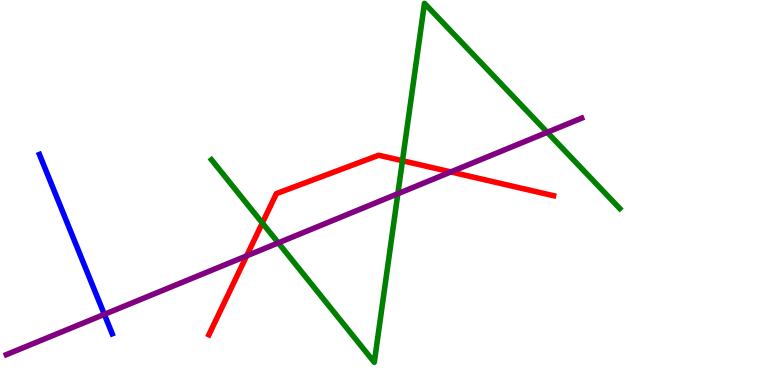[{'lines': ['blue', 'red'], 'intersections': []}, {'lines': ['green', 'red'], 'intersections': [{'x': 3.38, 'y': 4.21}, {'x': 5.19, 'y': 5.82}]}, {'lines': ['purple', 'red'], 'intersections': [{'x': 3.18, 'y': 3.35}, {'x': 5.82, 'y': 5.53}]}, {'lines': ['blue', 'green'], 'intersections': []}, {'lines': ['blue', 'purple'], 'intersections': [{'x': 1.35, 'y': 1.83}]}, {'lines': ['green', 'purple'], 'intersections': [{'x': 3.59, 'y': 3.69}, {'x': 5.13, 'y': 4.97}, {'x': 7.06, 'y': 6.56}]}]